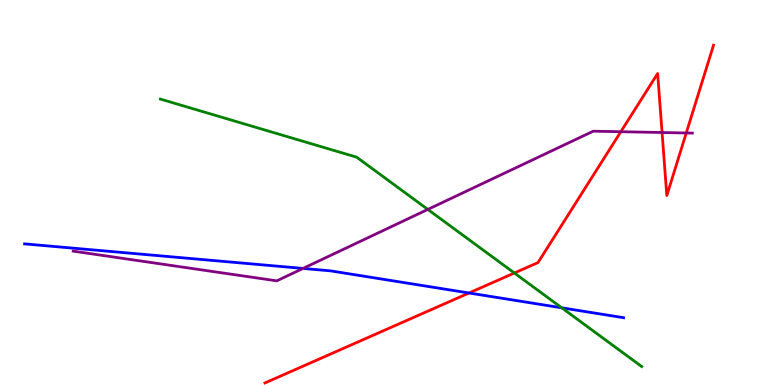[{'lines': ['blue', 'red'], 'intersections': [{'x': 6.05, 'y': 2.39}]}, {'lines': ['green', 'red'], 'intersections': [{'x': 6.64, 'y': 2.91}]}, {'lines': ['purple', 'red'], 'intersections': [{'x': 8.01, 'y': 6.58}, {'x': 8.54, 'y': 6.56}, {'x': 8.85, 'y': 6.55}]}, {'lines': ['blue', 'green'], 'intersections': [{'x': 7.25, 'y': 2.0}]}, {'lines': ['blue', 'purple'], 'intersections': [{'x': 3.91, 'y': 3.03}]}, {'lines': ['green', 'purple'], 'intersections': [{'x': 5.52, 'y': 4.56}]}]